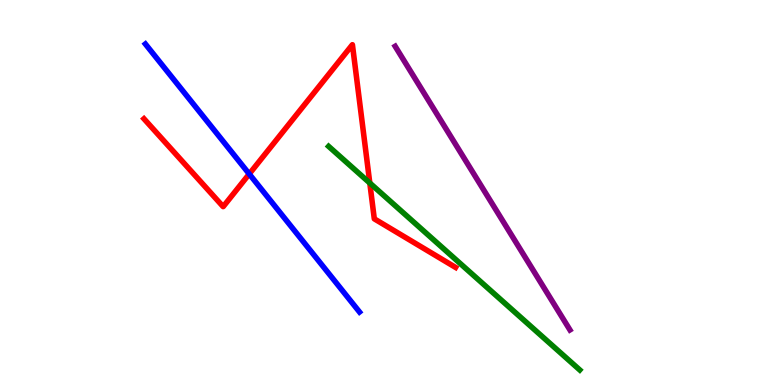[{'lines': ['blue', 'red'], 'intersections': [{'x': 3.22, 'y': 5.48}]}, {'lines': ['green', 'red'], 'intersections': [{'x': 4.77, 'y': 5.25}]}, {'lines': ['purple', 'red'], 'intersections': []}, {'lines': ['blue', 'green'], 'intersections': []}, {'lines': ['blue', 'purple'], 'intersections': []}, {'lines': ['green', 'purple'], 'intersections': []}]